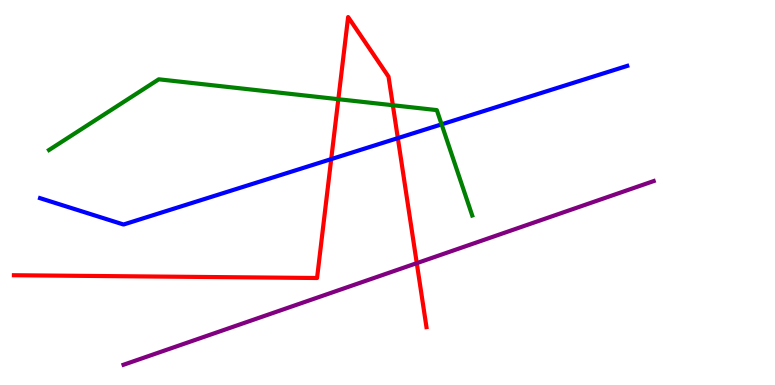[{'lines': ['blue', 'red'], 'intersections': [{'x': 4.27, 'y': 5.87}, {'x': 5.13, 'y': 6.41}]}, {'lines': ['green', 'red'], 'intersections': [{'x': 4.37, 'y': 7.42}, {'x': 5.07, 'y': 7.27}]}, {'lines': ['purple', 'red'], 'intersections': [{'x': 5.38, 'y': 3.16}]}, {'lines': ['blue', 'green'], 'intersections': [{'x': 5.7, 'y': 6.77}]}, {'lines': ['blue', 'purple'], 'intersections': []}, {'lines': ['green', 'purple'], 'intersections': []}]